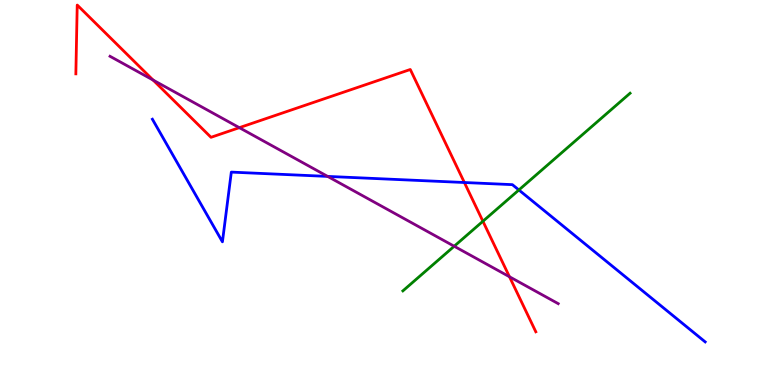[{'lines': ['blue', 'red'], 'intersections': [{'x': 5.99, 'y': 5.26}]}, {'lines': ['green', 'red'], 'intersections': [{'x': 6.23, 'y': 4.25}]}, {'lines': ['purple', 'red'], 'intersections': [{'x': 1.98, 'y': 7.92}, {'x': 3.09, 'y': 6.68}, {'x': 6.57, 'y': 2.81}]}, {'lines': ['blue', 'green'], 'intersections': [{'x': 6.7, 'y': 5.07}]}, {'lines': ['blue', 'purple'], 'intersections': [{'x': 4.23, 'y': 5.42}]}, {'lines': ['green', 'purple'], 'intersections': [{'x': 5.86, 'y': 3.6}]}]